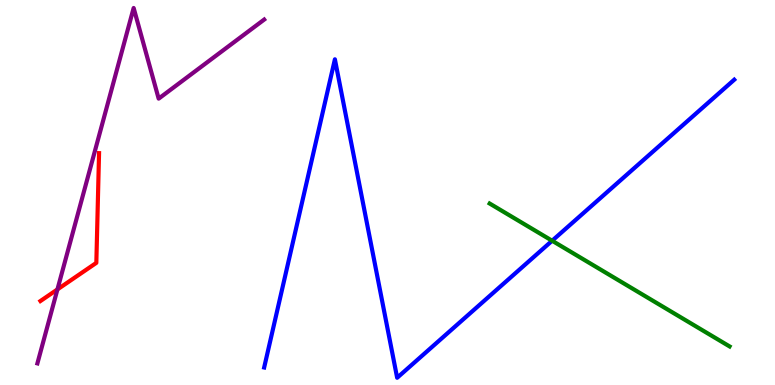[{'lines': ['blue', 'red'], 'intersections': []}, {'lines': ['green', 'red'], 'intersections': []}, {'lines': ['purple', 'red'], 'intersections': [{'x': 0.741, 'y': 2.48}]}, {'lines': ['blue', 'green'], 'intersections': [{'x': 7.12, 'y': 3.75}]}, {'lines': ['blue', 'purple'], 'intersections': []}, {'lines': ['green', 'purple'], 'intersections': []}]